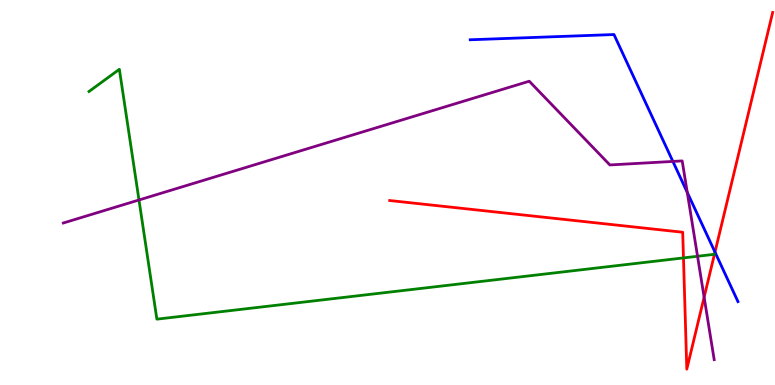[{'lines': ['blue', 'red'], 'intersections': [{'x': 9.23, 'y': 3.45}]}, {'lines': ['green', 'red'], 'intersections': [{'x': 8.82, 'y': 3.3}]}, {'lines': ['purple', 'red'], 'intersections': [{'x': 9.09, 'y': 2.28}]}, {'lines': ['blue', 'green'], 'intersections': []}, {'lines': ['blue', 'purple'], 'intersections': [{'x': 8.68, 'y': 5.81}, {'x': 8.87, 'y': 5.0}]}, {'lines': ['green', 'purple'], 'intersections': [{'x': 1.79, 'y': 4.81}, {'x': 9.0, 'y': 3.34}]}]